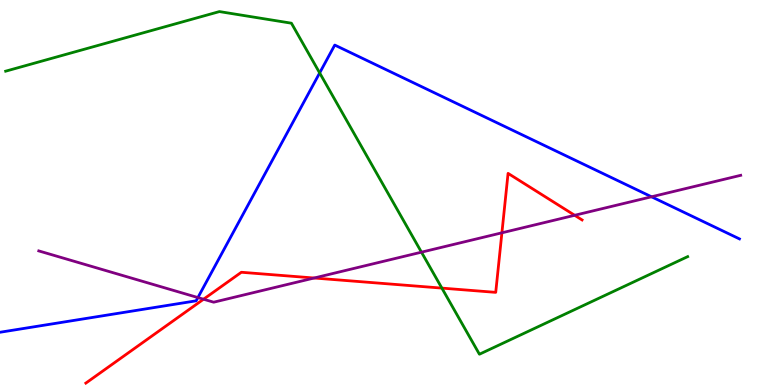[{'lines': ['blue', 'red'], 'intersections': []}, {'lines': ['green', 'red'], 'intersections': [{'x': 5.7, 'y': 2.52}]}, {'lines': ['purple', 'red'], 'intersections': [{'x': 2.63, 'y': 2.23}, {'x': 4.05, 'y': 2.78}, {'x': 6.48, 'y': 3.95}, {'x': 7.42, 'y': 4.41}]}, {'lines': ['blue', 'green'], 'intersections': [{'x': 4.12, 'y': 8.11}]}, {'lines': ['blue', 'purple'], 'intersections': [{'x': 2.55, 'y': 2.27}, {'x': 8.41, 'y': 4.89}]}, {'lines': ['green', 'purple'], 'intersections': [{'x': 5.44, 'y': 3.45}]}]